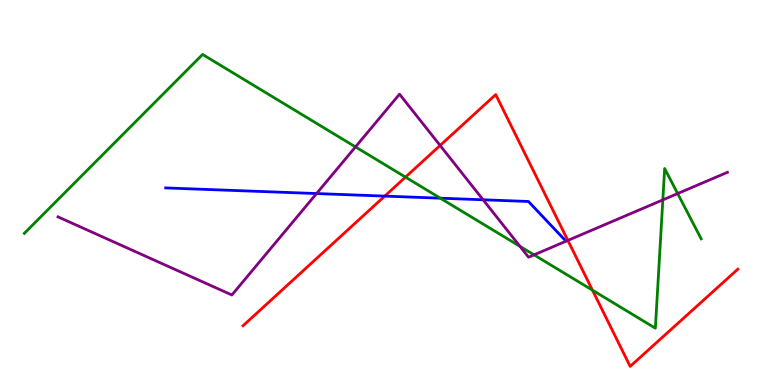[{'lines': ['blue', 'red'], 'intersections': [{'x': 4.96, 'y': 4.91}]}, {'lines': ['green', 'red'], 'intersections': [{'x': 5.23, 'y': 5.4}, {'x': 7.64, 'y': 2.46}]}, {'lines': ['purple', 'red'], 'intersections': [{'x': 5.68, 'y': 6.22}, {'x': 7.33, 'y': 3.76}]}, {'lines': ['blue', 'green'], 'intersections': [{'x': 5.68, 'y': 4.85}]}, {'lines': ['blue', 'purple'], 'intersections': [{'x': 4.08, 'y': 4.97}, {'x': 6.23, 'y': 4.81}]}, {'lines': ['green', 'purple'], 'intersections': [{'x': 4.59, 'y': 6.18}, {'x': 6.71, 'y': 3.6}, {'x': 6.89, 'y': 3.38}, {'x': 8.55, 'y': 4.81}, {'x': 8.74, 'y': 4.97}]}]